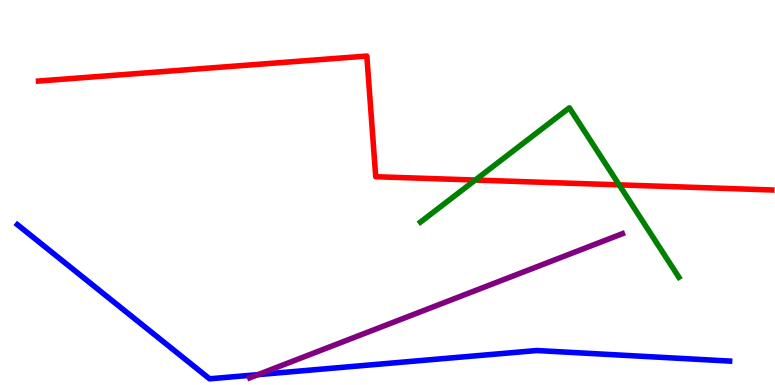[{'lines': ['blue', 'red'], 'intersections': []}, {'lines': ['green', 'red'], 'intersections': [{'x': 6.13, 'y': 5.32}, {'x': 7.99, 'y': 5.2}]}, {'lines': ['purple', 'red'], 'intersections': []}, {'lines': ['blue', 'green'], 'intersections': []}, {'lines': ['blue', 'purple'], 'intersections': [{'x': 3.33, 'y': 0.269}]}, {'lines': ['green', 'purple'], 'intersections': []}]